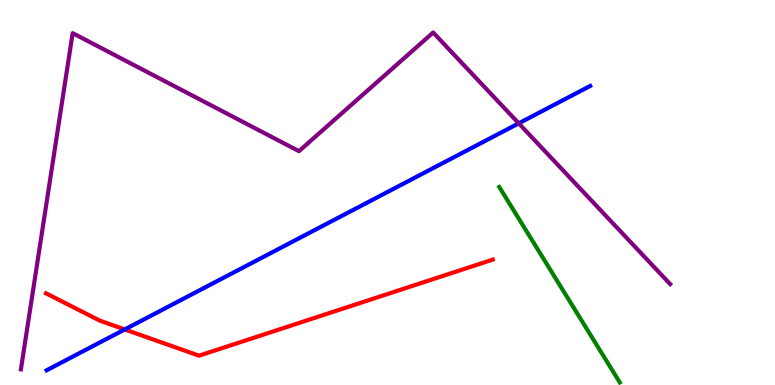[{'lines': ['blue', 'red'], 'intersections': [{'x': 1.61, 'y': 1.44}]}, {'lines': ['green', 'red'], 'intersections': []}, {'lines': ['purple', 'red'], 'intersections': []}, {'lines': ['blue', 'green'], 'intersections': []}, {'lines': ['blue', 'purple'], 'intersections': [{'x': 6.69, 'y': 6.8}]}, {'lines': ['green', 'purple'], 'intersections': []}]